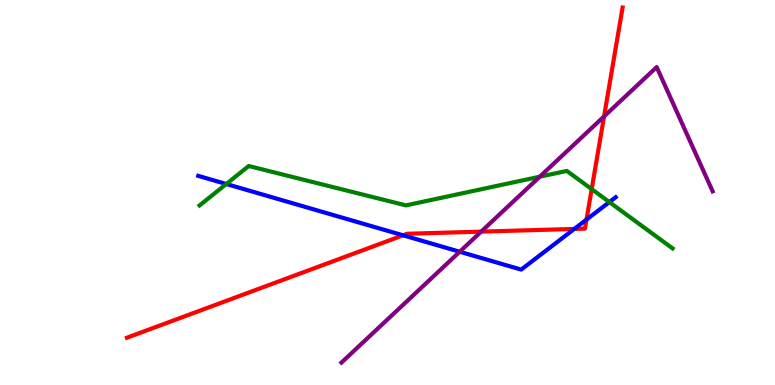[{'lines': ['blue', 'red'], 'intersections': [{'x': 5.2, 'y': 3.89}, {'x': 7.41, 'y': 4.05}, {'x': 7.57, 'y': 4.3}]}, {'lines': ['green', 'red'], 'intersections': [{'x': 7.63, 'y': 5.09}]}, {'lines': ['purple', 'red'], 'intersections': [{'x': 6.21, 'y': 3.98}, {'x': 7.79, 'y': 6.98}]}, {'lines': ['blue', 'green'], 'intersections': [{'x': 2.92, 'y': 5.22}, {'x': 7.86, 'y': 4.75}]}, {'lines': ['blue', 'purple'], 'intersections': [{'x': 5.93, 'y': 3.46}]}, {'lines': ['green', 'purple'], 'intersections': [{'x': 6.96, 'y': 5.41}]}]